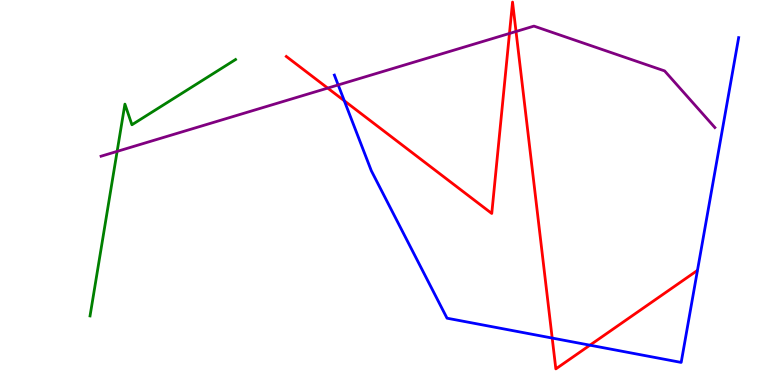[{'lines': ['blue', 'red'], 'intersections': [{'x': 4.44, 'y': 7.38}, {'x': 7.13, 'y': 1.22}, {'x': 7.61, 'y': 1.03}]}, {'lines': ['green', 'red'], 'intersections': []}, {'lines': ['purple', 'red'], 'intersections': [{'x': 4.23, 'y': 7.71}, {'x': 6.57, 'y': 9.13}, {'x': 6.66, 'y': 9.18}]}, {'lines': ['blue', 'green'], 'intersections': []}, {'lines': ['blue', 'purple'], 'intersections': [{'x': 4.36, 'y': 7.79}]}, {'lines': ['green', 'purple'], 'intersections': [{'x': 1.51, 'y': 6.07}]}]